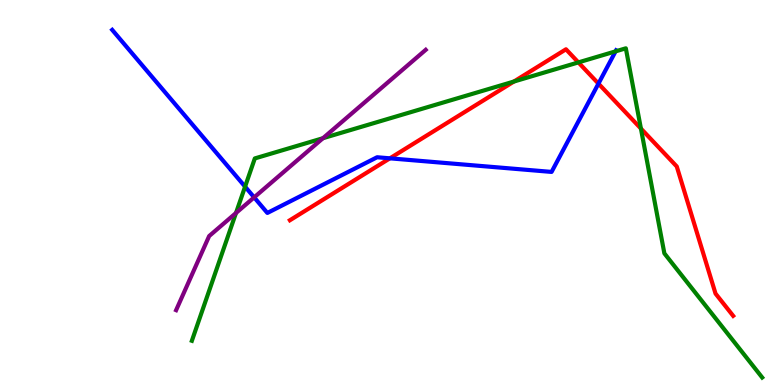[{'lines': ['blue', 'red'], 'intersections': [{'x': 5.03, 'y': 5.89}, {'x': 7.72, 'y': 7.83}]}, {'lines': ['green', 'red'], 'intersections': [{'x': 6.63, 'y': 7.88}, {'x': 7.46, 'y': 8.38}, {'x': 8.27, 'y': 6.66}]}, {'lines': ['purple', 'red'], 'intersections': []}, {'lines': ['blue', 'green'], 'intersections': [{'x': 3.16, 'y': 5.15}, {'x': 7.94, 'y': 8.67}]}, {'lines': ['blue', 'purple'], 'intersections': [{'x': 3.28, 'y': 4.87}]}, {'lines': ['green', 'purple'], 'intersections': [{'x': 3.04, 'y': 4.47}, {'x': 4.17, 'y': 6.41}]}]